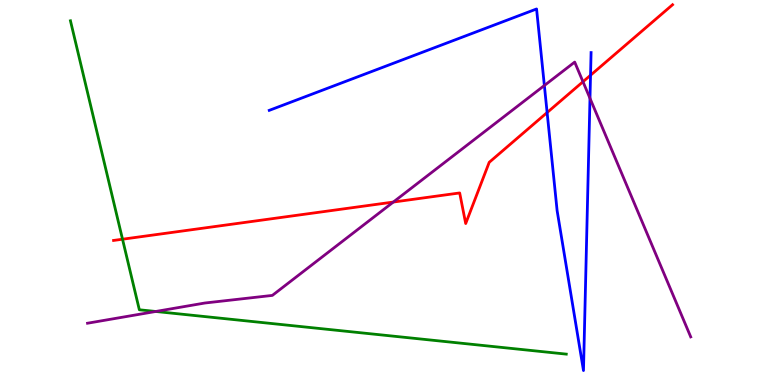[{'lines': ['blue', 'red'], 'intersections': [{'x': 7.06, 'y': 7.08}, {'x': 7.62, 'y': 8.05}]}, {'lines': ['green', 'red'], 'intersections': [{'x': 1.58, 'y': 3.79}]}, {'lines': ['purple', 'red'], 'intersections': [{'x': 5.08, 'y': 4.75}, {'x': 7.52, 'y': 7.88}]}, {'lines': ['blue', 'green'], 'intersections': []}, {'lines': ['blue', 'purple'], 'intersections': [{'x': 7.02, 'y': 7.78}, {'x': 7.61, 'y': 7.45}]}, {'lines': ['green', 'purple'], 'intersections': [{'x': 2.01, 'y': 1.91}]}]